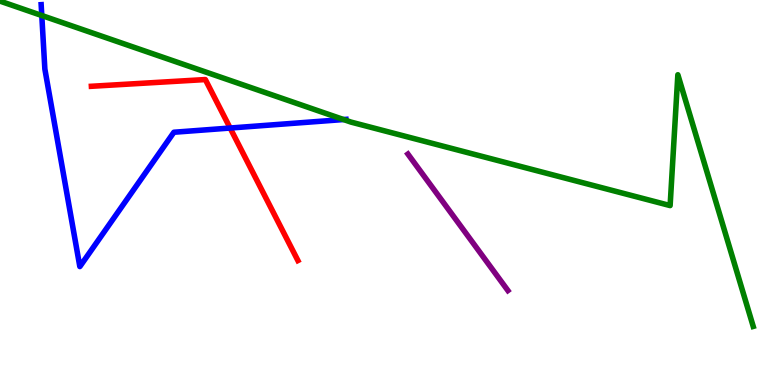[{'lines': ['blue', 'red'], 'intersections': [{'x': 2.97, 'y': 6.67}]}, {'lines': ['green', 'red'], 'intersections': []}, {'lines': ['purple', 'red'], 'intersections': []}, {'lines': ['blue', 'green'], 'intersections': [{'x': 0.539, 'y': 9.6}, {'x': 4.43, 'y': 6.9}]}, {'lines': ['blue', 'purple'], 'intersections': []}, {'lines': ['green', 'purple'], 'intersections': []}]